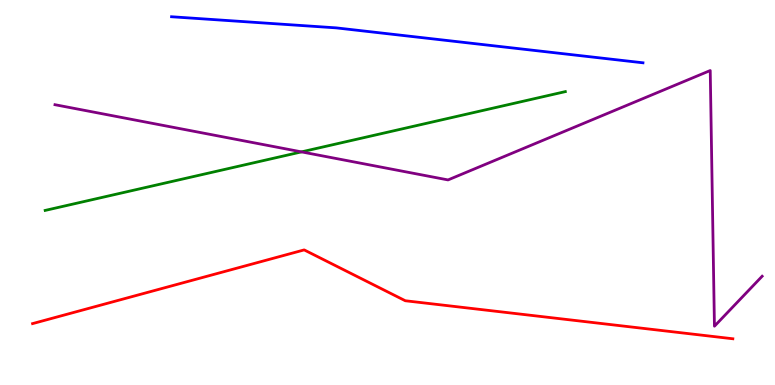[{'lines': ['blue', 'red'], 'intersections': []}, {'lines': ['green', 'red'], 'intersections': []}, {'lines': ['purple', 'red'], 'intersections': []}, {'lines': ['blue', 'green'], 'intersections': []}, {'lines': ['blue', 'purple'], 'intersections': []}, {'lines': ['green', 'purple'], 'intersections': [{'x': 3.89, 'y': 6.06}]}]